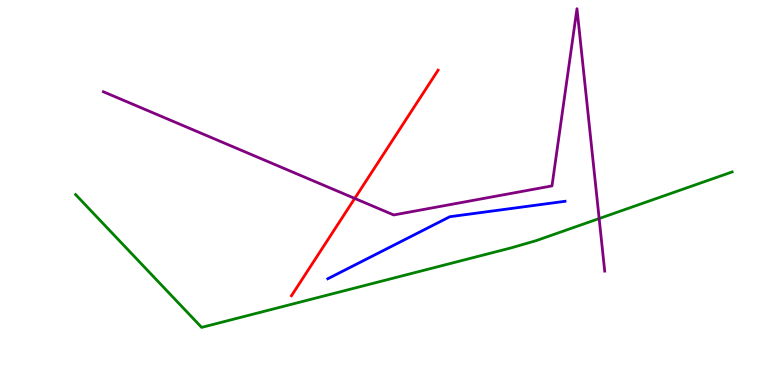[{'lines': ['blue', 'red'], 'intersections': []}, {'lines': ['green', 'red'], 'intersections': []}, {'lines': ['purple', 'red'], 'intersections': [{'x': 4.58, 'y': 4.85}]}, {'lines': ['blue', 'green'], 'intersections': []}, {'lines': ['blue', 'purple'], 'intersections': []}, {'lines': ['green', 'purple'], 'intersections': [{'x': 7.73, 'y': 4.32}]}]